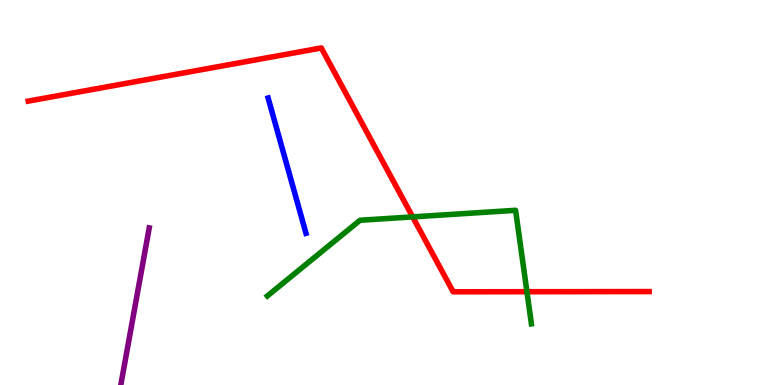[{'lines': ['blue', 'red'], 'intersections': []}, {'lines': ['green', 'red'], 'intersections': [{'x': 5.32, 'y': 4.37}, {'x': 6.8, 'y': 2.42}]}, {'lines': ['purple', 'red'], 'intersections': []}, {'lines': ['blue', 'green'], 'intersections': []}, {'lines': ['blue', 'purple'], 'intersections': []}, {'lines': ['green', 'purple'], 'intersections': []}]